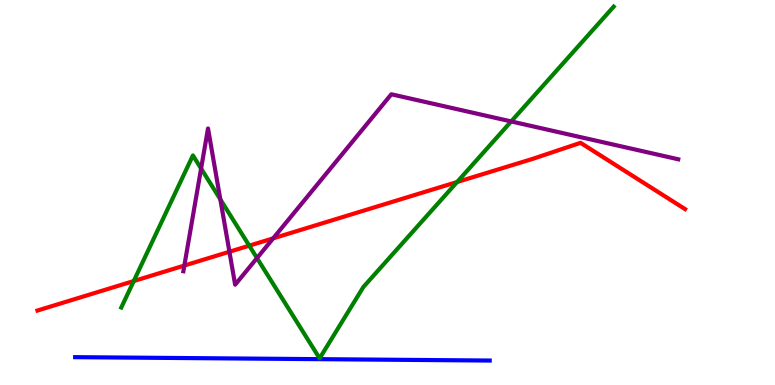[{'lines': ['blue', 'red'], 'intersections': []}, {'lines': ['green', 'red'], 'intersections': [{'x': 1.73, 'y': 2.7}, {'x': 3.22, 'y': 3.62}, {'x': 5.9, 'y': 5.27}]}, {'lines': ['purple', 'red'], 'intersections': [{'x': 2.38, 'y': 3.1}, {'x': 2.96, 'y': 3.46}, {'x': 3.52, 'y': 3.81}]}, {'lines': ['blue', 'green'], 'intersections': []}, {'lines': ['blue', 'purple'], 'intersections': []}, {'lines': ['green', 'purple'], 'intersections': [{'x': 2.59, 'y': 5.62}, {'x': 2.84, 'y': 4.82}, {'x': 3.32, 'y': 3.3}, {'x': 6.6, 'y': 6.85}]}]